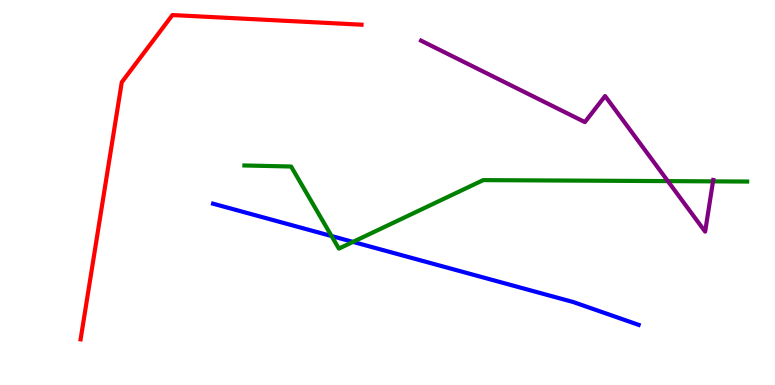[{'lines': ['blue', 'red'], 'intersections': []}, {'lines': ['green', 'red'], 'intersections': []}, {'lines': ['purple', 'red'], 'intersections': []}, {'lines': ['blue', 'green'], 'intersections': [{'x': 4.28, 'y': 3.87}, {'x': 4.55, 'y': 3.72}]}, {'lines': ['blue', 'purple'], 'intersections': []}, {'lines': ['green', 'purple'], 'intersections': [{'x': 8.62, 'y': 5.3}, {'x': 9.2, 'y': 5.29}]}]